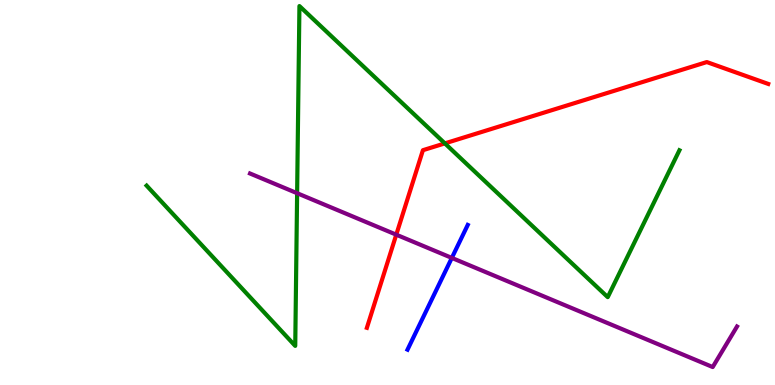[{'lines': ['blue', 'red'], 'intersections': []}, {'lines': ['green', 'red'], 'intersections': [{'x': 5.74, 'y': 6.28}]}, {'lines': ['purple', 'red'], 'intersections': [{'x': 5.11, 'y': 3.9}]}, {'lines': ['blue', 'green'], 'intersections': []}, {'lines': ['blue', 'purple'], 'intersections': [{'x': 5.83, 'y': 3.3}]}, {'lines': ['green', 'purple'], 'intersections': [{'x': 3.83, 'y': 4.98}]}]